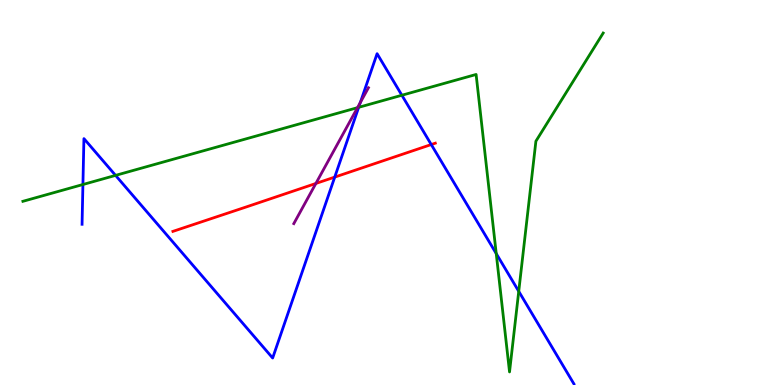[{'lines': ['blue', 'red'], 'intersections': [{'x': 4.32, 'y': 5.4}, {'x': 5.56, 'y': 6.25}]}, {'lines': ['green', 'red'], 'intersections': []}, {'lines': ['purple', 'red'], 'intersections': [{'x': 4.08, 'y': 5.23}]}, {'lines': ['blue', 'green'], 'intersections': [{'x': 1.07, 'y': 5.21}, {'x': 1.49, 'y': 5.44}, {'x': 4.63, 'y': 7.21}, {'x': 5.19, 'y': 7.53}, {'x': 6.4, 'y': 3.41}, {'x': 6.69, 'y': 2.43}]}, {'lines': ['blue', 'purple'], 'intersections': [{'x': 4.65, 'y': 7.34}]}, {'lines': ['green', 'purple'], 'intersections': [{'x': 4.61, 'y': 7.2}]}]